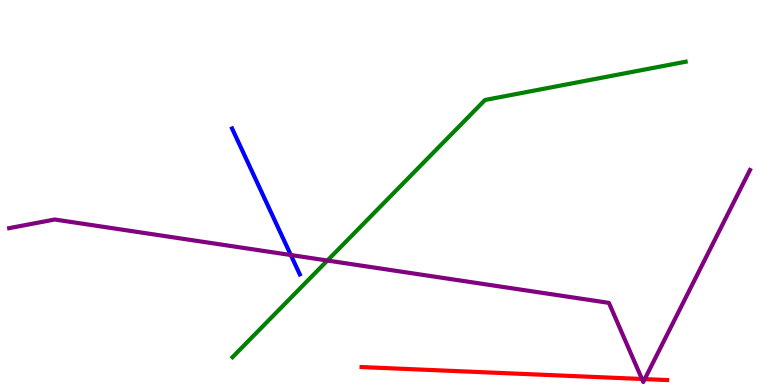[{'lines': ['blue', 'red'], 'intersections': []}, {'lines': ['green', 'red'], 'intersections': []}, {'lines': ['purple', 'red'], 'intersections': [{'x': 8.28, 'y': 0.156}, {'x': 8.32, 'y': 0.153}]}, {'lines': ['blue', 'green'], 'intersections': []}, {'lines': ['blue', 'purple'], 'intersections': [{'x': 3.75, 'y': 3.38}]}, {'lines': ['green', 'purple'], 'intersections': [{'x': 4.22, 'y': 3.23}]}]